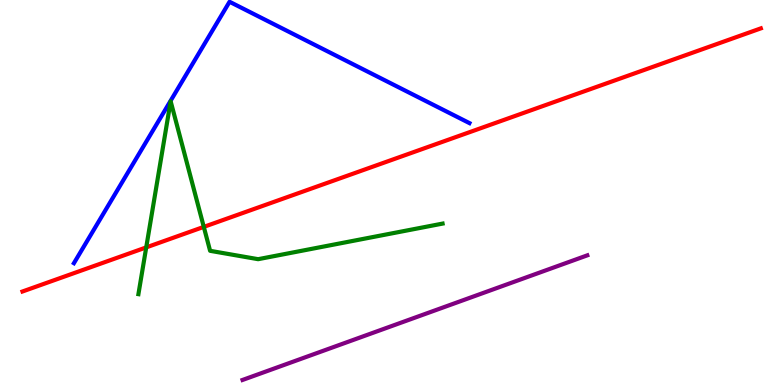[{'lines': ['blue', 'red'], 'intersections': []}, {'lines': ['green', 'red'], 'intersections': [{'x': 1.89, 'y': 3.57}, {'x': 2.63, 'y': 4.11}]}, {'lines': ['purple', 'red'], 'intersections': []}, {'lines': ['blue', 'green'], 'intersections': []}, {'lines': ['blue', 'purple'], 'intersections': []}, {'lines': ['green', 'purple'], 'intersections': []}]